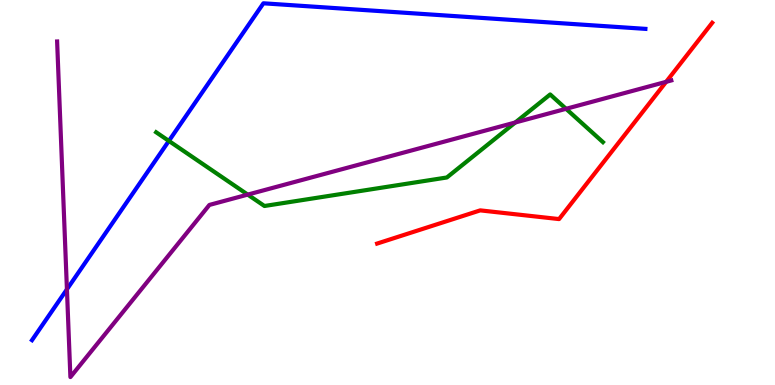[{'lines': ['blue', 'red'], 'intersections': []}, {'lines': ['green', 'red'], 'intersections': []}, {'lines': ['purple', 'red'], 'intersections': [{'x': 8.6, 'y': 7.87}]}, {'lines': ['blue', 'green'], 'intersections': [{'x': 2.18, 'y': 6.34}]}, {'lines': ['blue', 'purple'], 'intersections': [{'x': 0.864, 'y': 2.48}]}, {'lines': ['green', 'purple'], 'intersections': [{'x': 3.2, 'y': 4.95}, {'x': 6.65, 'y': 6.82}, {'x': 7.3, 'y': 7.17}]}]